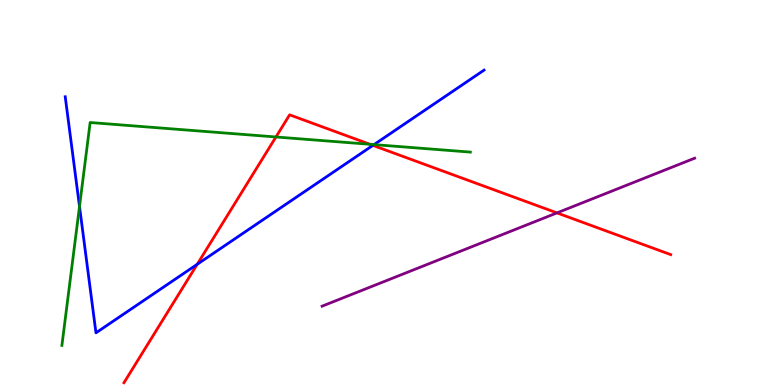[{'lines': ['blue', 'red'], 'intersections': [{'x': 2.54, 'y': 3.14}, {'x': 4.81, 'y': 6.22}]}, {'lines': ['green', 'red'], 'intersections': [{'x': 3.56, 'y': 6.44}, {'x': 4.77, 'y': 6.25}]}, {'lines': ['purple', 'red'], 'intersections': [{'x': 7.19, 'y': 4.47}]}, {'lines': ['blue', 'green'], 'intersections': [{'x': 1.03, 'y': 4.64}, {'x': 4.83, 'y': 6.24}]}, {'lines': ['blue', 'purple'], 'intersections': []}, {'lines': ['green', 'purple'], 'intersections': []}]